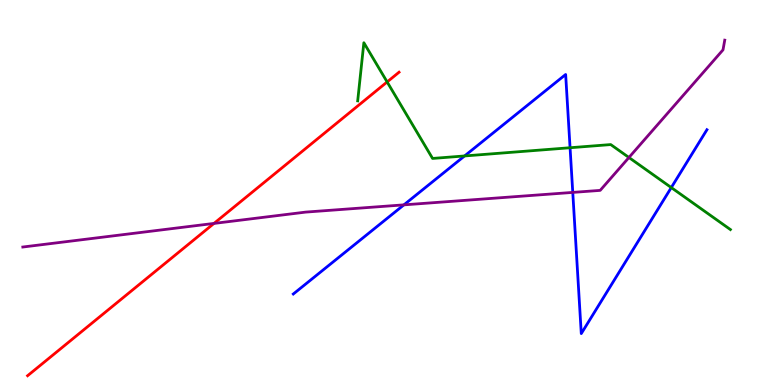[{'lines': ['blue', 'red'], 'intersections': []}, {'lines': ['green', 'red'], 'intersections': [{'x': 5.0, 'y': 7.87}]}, {'lines': ['purple', 'red'], 'intersections': [{'x': 2.76, 'y': 4.2}]}, {'lines': ['blue', 'green'], 'intersections': [{'x': 5.99, 'y': 5.95}, {'x': 7.36, 'y': 6.16}, {'x': 8.66, 'y': 5.13}]}, {'lines': ['blue', 'purple'], 'intersections': [{'x': 5.21, 'y': 4.68}, {'x': 7.39, 'y': 5.0}]}, {'lines': ['green', 'purple'], 'intersections': [{'x': 8.12, 'y': 5.91}]}]